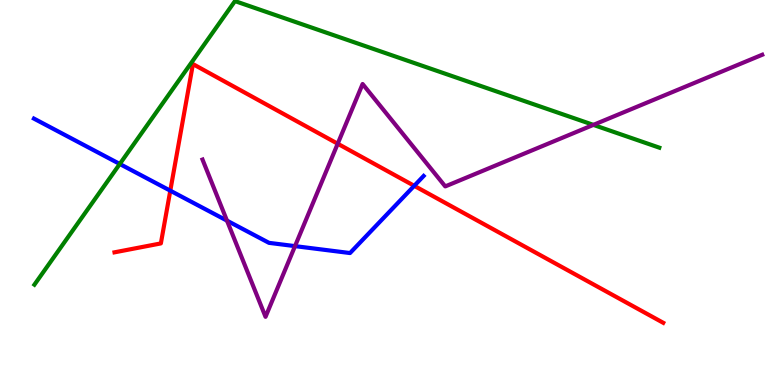[{'lines': ['blue', 'red'], 'intersections': [{'x': 2.2, 'y': 5.05}, {'x': 5.34, 'y': 5.17}]}, {'lines': ['green', 'red'], 'intersections': []}, {'lines': ['purple', 'red'], 'intersections': [{'x': 4.36, 'y': 6.27}]}, {'lines': ['blue', 'green'], 'intersections': [{'x': 1.55, 'y': 5.74}]}, {'lines': ['blue', 'purple'], 'intersections': [{'x': 2.93, 'y': 4.27}, {'x': 3.81, 'y': 3.61}]}, {'lines': ['green', 'purple'], 'intersections': [{'x': 7.66, 'y': 6.76}]}]